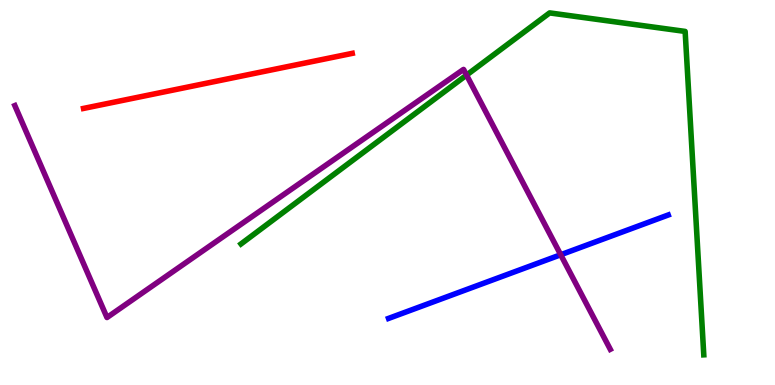[{'lines': ['blue', 'red'], 'intersections': []}, {'lines': ['green', 'red'], 'intersections': []}, {'lines': ['purple', 'red'], 'intersections': []}, {'lines': ['blue', 'green'], 'intersections': []}, {'lines': ['blue', 'purple'], 'intersections': [{'x': 7.23, 'y': 3.38}]}, {'lines': ['green', 'purple'], 'intersections': [{'x': 6.02, 'y': 8.05}]}]